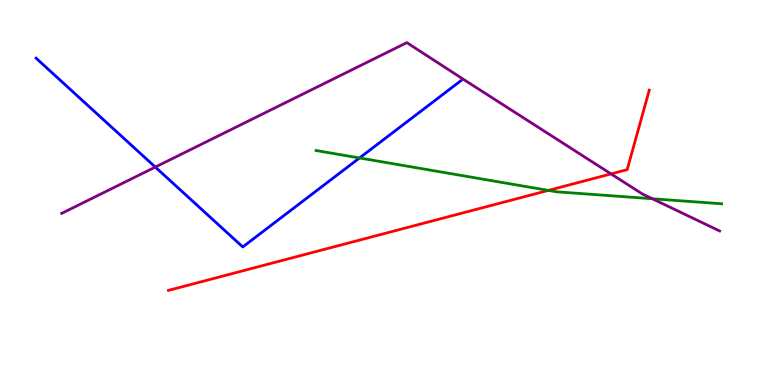[{'lines': ['blue', 'red'], 'intersections': []}, {'lines': ['green', 'red'], 'intersections': [{'x': 7.08, 'y': 5.05}]}, {'lines': ['purple', 'red'], 'intersections': [{'x': 7.88, 'y': 5.48}]}, {'lines': ['blue', 'green'], 'intersections': [{'x': 4.64, 'y': 5.9}]}, {'lines': ['blue', 'purple'], 'intersections': [{'x': 2.0, 'y': 5.66}]}, {'lines': ['green', 'purple'], 'intersections': [{'x': 8.42, 'y': 4.84}]}]